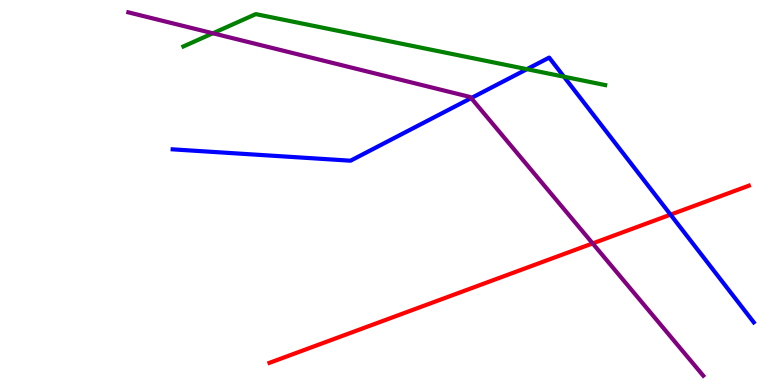[{'lines': ['blue', 'red'], 'intersections': [{'x': 8.65, 'y': 4.42}]}, {'lines': ['green', 'red'], 'intersections': []}, {'lines': ['purple', 'red'], 'intersections': [{'x': 7.65, 'y': 3.68}]}, {'lines': ['blue', 'green'], 'intersections': [{'x': 6.8, 'y': 8.2}, {'x': 7.28, 'y': 8.01}]}, {'lines': ['blue', 'purple'], 'intersections': [{'x': 6.08, 'y': 7.45}]}, {'lines': ['green', 'purple'], 'intersections': [{'x': 2.75, 'y': 9.14}]}]